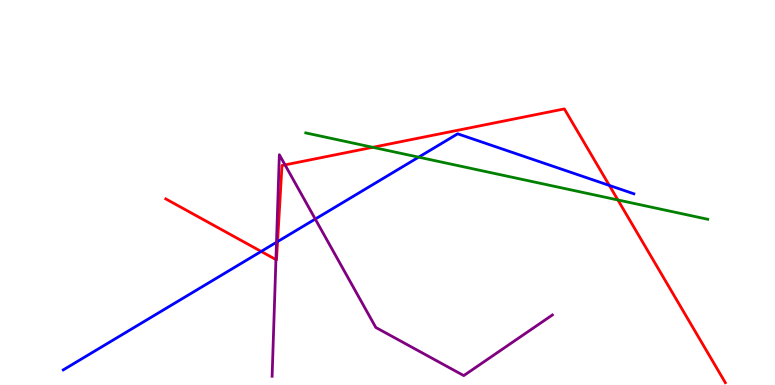[{'lines': ['blue', 'red'], 'intersections': [{'x': 3.37, 'y': 3.47}, {'x': 3.58, 'y': 3.72}, {'x': 7.86, 'y': 5.18}]}, {'lines': ['green', 'red'], 'intersections': [{'x': 4.81, 'y': 6.17}, {'x': 7.97, 'y': 4.81}]}, {'lines': ['purple', 'red'], 'intersections': [{'x': 3.56, 'y': 3.26}, {'x': 3.68, 'y': 5.72}]}, {'lines': ['blue', 'green'], 'intersections': [{'x': 5.4, 'y': 5.92}]}, {'lines': ['blue', 'purple'], 'intersections': [{'x': 3.57, 'y': 3.71}, {'x': 4.07, 'y': 4.31}]}, {'lines': ['green', 'purple'], 'intersections': []}]